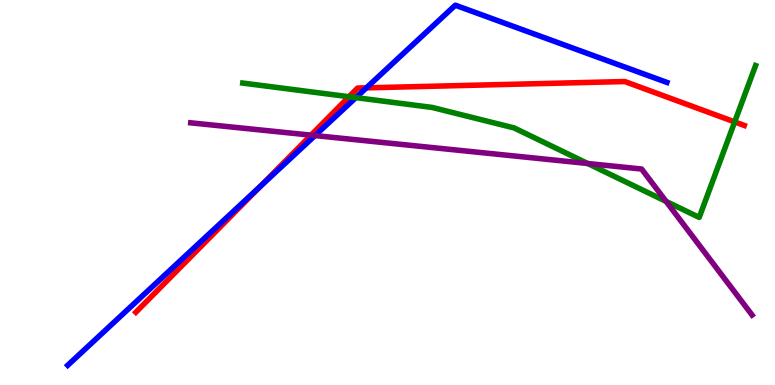[{'lines': ['blue', 'red'], 'intersections': [{'x': 3.36, 'y': 5.17}, {'x': 4.73, 'y': 7.72}]}, {'lines': ['green', 'red'], 'intersections': [{'x': 4.5, 'y': 7.49}, {'x': 9.48, 'y': 6.83}]}, {'lines': ['purple', 'red'], 'intersections': [{'x': 4.01, 'y': 6.49}]}, {'lines': ['blue', 'green'], 'intersections': [{'x': 4.59, 'y': 7.46}]}, {'lines': ['blue', 'purple'], 'intersections': [{'x': 4.06, 'y': 6.48}]}, {'lines': ['green', 'purple'], 'intersections': [{'x': 7.58, 'y': 5.75}, {'x': 8.59, 'y': 4.77}]}]